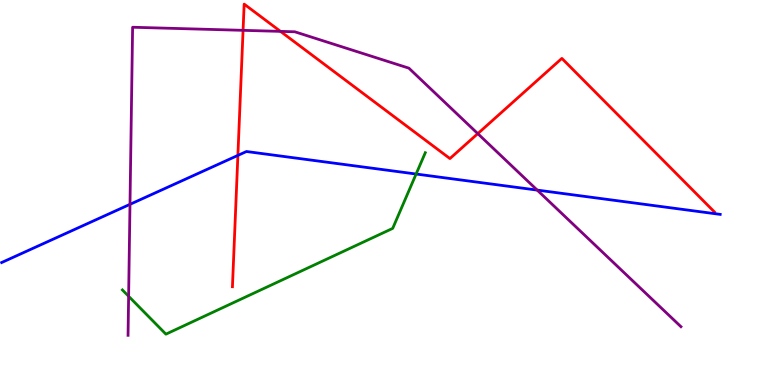[{'lines': ['blue', 'red'], 'intersections': [{'x': 3.07, 'y': 5.96}]}, {'lines': ['green', 'red'], 'intersections': []}, {'lines': ['purple', 'red'], 'intersections': [{'x': 3.14, 'y': 9.21}, {'x': 3.62, 'y': 9.18}, {'x': 6.16, 'y': 6.53}]}, {'lines': ['blue', 'green'], 'intersections': [{'x': 5.37, 'y': 5.48}]}, {'lines': ['blue', 'purple'], 'intersections': [{'x': 1.68, 'y': 4.69}, {'x': 6.93, 'y': 5.06}]}, {'lines': ['green', 'purple'], 'intersections': [{'x': 1.66, 'y': 2.3}]}]